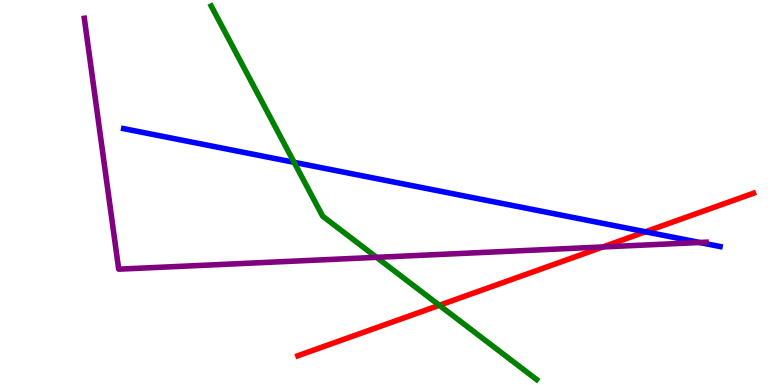[{'lines': ['blue', 'red'], 'intersections': [{'x': 8.33, 'y': 3.98}]}, {'lines': ['green', 'red'], 'intersections': [{'x': 5.67, 'y': 2.07}]}, {'lines': ['purple', 'red'], 'intersections': [{'x': 7.78, 'y': 3.59}]}, {'lines': ['blue', 'green'], 'intersections': [{'x': 3.79, 'y': 5.78}]}, {'lines': ['blue', 'purple'], 'intersections': [{'x': 9.03, 'y': 3.7}]}, {'lines': ['green', 'purple'], 'intersections': [{'x': 4.86, 'y': 3.32}]}]